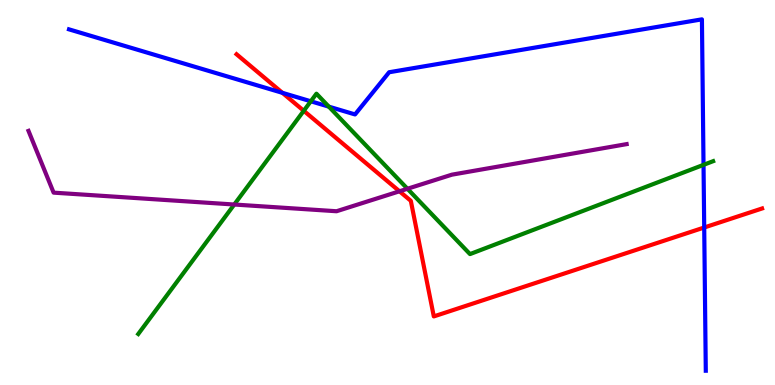[{'lines': ['blue', 'red'], 'intersections': [{'x': 3.64, 'y': 7.59}, {'x': 9.09, 'y': 4.09}]}, {'lines': ['green', 'red'], 'intersections': [{'x': 3.92, 'y': 7.12}]}, {'lines': ['purple', 'red'], 'intersections': [{'x': 5.15, 'y': 5.03}]}, {'lines': ['blue', 'green'], 'intersections': [{'x': 4.01, 'y': 7.37}, {'x': 4.24, 'y': 7.23}, {'x': 9.08, 'y': 5.72}]}, {'lines': ['blue', 'purple'], 'intersections': []}, {'lines': ['green', 'purple'], 'intersections': [{'x': 3.02, 'y': 4.69}, {'x': 5.26, 'y': 5.1}]}]